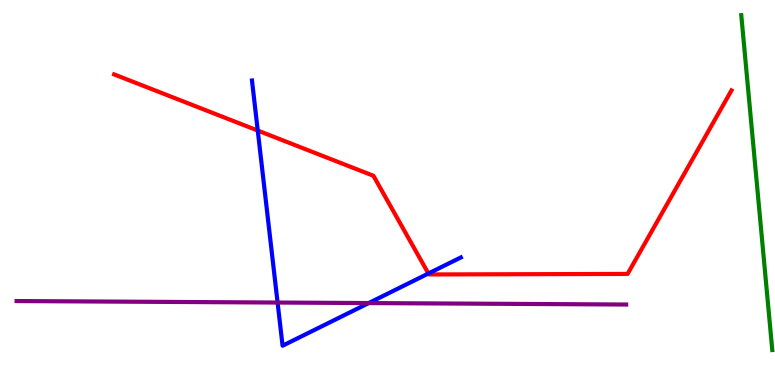[{'lines': ['blue', 'red'], 'intersections': [{'x': 3.33, 'y': 6.61}, {'x': 5.53, 'y': 2.9}]}, {'lines': ['green', 'red'], 'intersections': []}, {'lines': ['purple', 'red'], 'intersections': []}, {'lines': ['blue', 'green'], 'intersections': []}, {'lines': ['blue', 'purple'], 'intersections': [{'x': 3.58, 'y': 2.14}, {'x': 4.76, 'y': 2.13}]}, {'lines': ['green', 'purple'], 'intersections': []}]